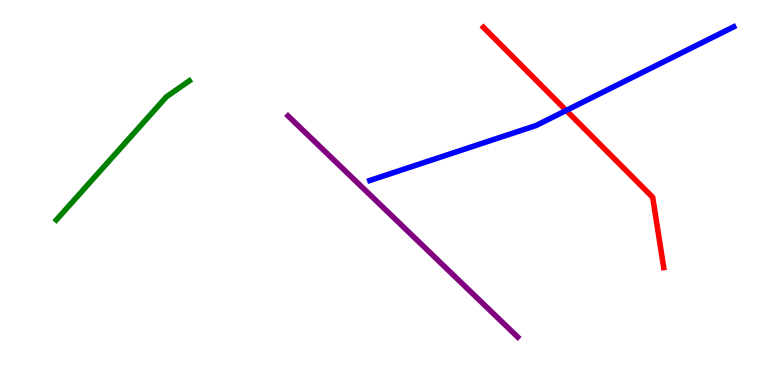[{'lines': ['blue', 'red'], 'intersections': [{'x': 7.31, 'y': 7.13}]}, {'lines': ['green', 'red'], 'intersections': []}, {'lines': ['purple', 'red'], 'intersections': []}, {'lines': ['blue', 'green'], 'intersections': []}, {'lines': ['blue', 'purple'], 'intersections': []}, {'lines': ['green', 'purple'], 'intersections': []}]